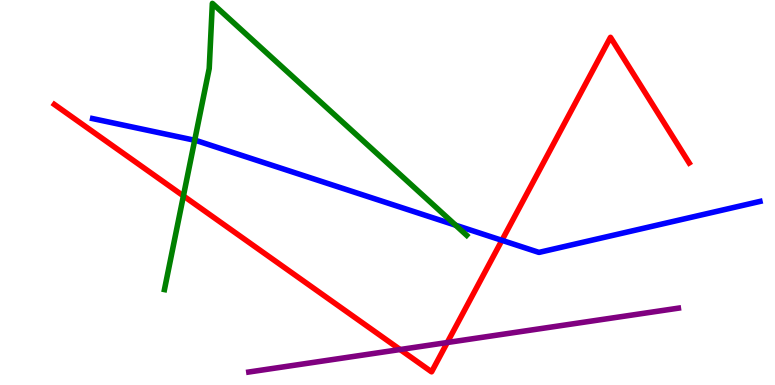[{'lines': ['blue', 'red'], 'intersections': [{'x': 6.48, 'y': 3.76}]}, {'lines': ['green', 'red'], 'intersections': [{'x': 2.37, 'y': 4.91}]}, {'lines': ['purple', 'red'], 'intersections': [{'x': 5.16, 'y': 0.921}, {'x': 5.77, 'y': 1.1}]}, {'lines': ['blue', 'green'], 'intersections': [{'x': 2.51, 'y': 6.36}, {'x': 5.88, 'y': 4.15}]}, {'lines': ['blue', 'purple'], 'intersections': []}, {'lines': ['green', 'purple'], 'intersections': []}]